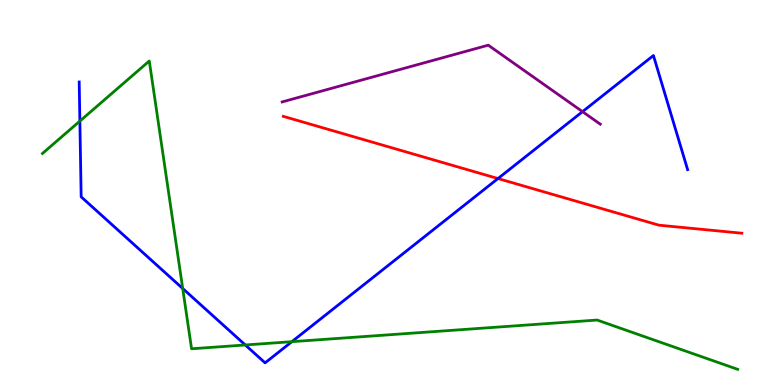[{'lines': ['blue', 'red'], 'intersections': [{'x': 6.43, 'y': 5.36}]}, {'lines': ['green', 'red'], 'intersections': []}, {'lines': ['purple', 'red'], 'intersections': []}, {'lines': ['blue', 'green'], 'intersections': [{'x': 1.03, 'y': 6.85}, {'x': 2.36, 'y': 2.51}, {'x': 3.17, 'y': 1.04}, {'x': 3.77, 'y': 1.13}]}, {'lines': ['blue', 'purple'], 'intersections': [{'x': 7.52, 'y': 7.1}]}, {'lines': ['green', 'purple'], 'intersections': []}]